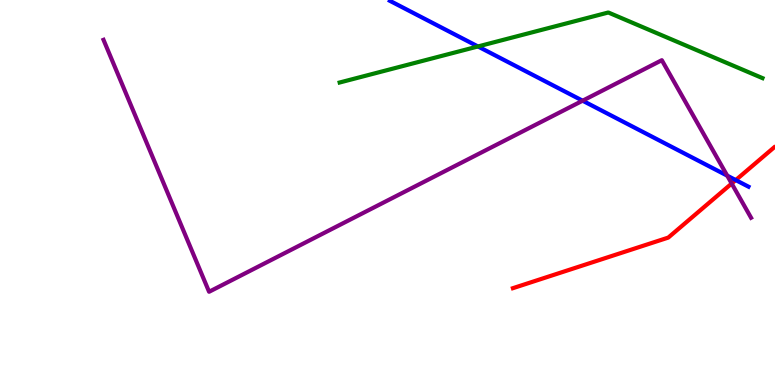[{'lines': ['blue', 'red'], 'intersections': [{'x': 9.49, 'y': 5.32}]}, {'lines': ['green', 'red'], 'intersections': []}, {'lines': ['purple', 'red'], 'intersections': [{'x': 9.44, 'y': 5.23}]}, {'lines': ['blue', 'green'], 'intersections': [{'x': 6.17, 'y': 8.79}]}, {'lines': ['blue', 'purple'], 'intersections': [{'x': 7.52, 'y': 7.38}, {'x': 9.38, 'y': 5.44}]}, {'lines': ['green', 'purple'], 'intersections': []}]